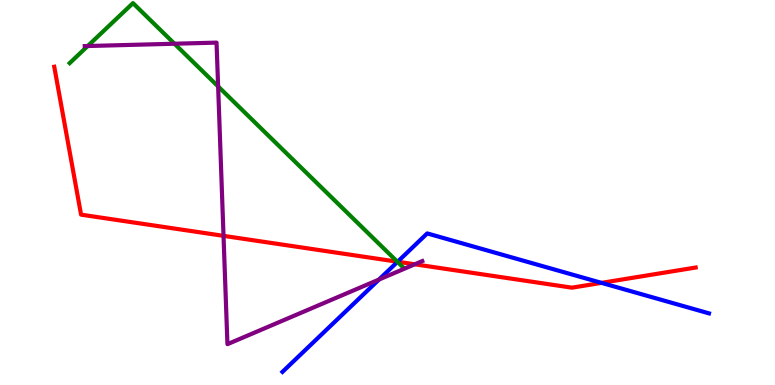[{'lines': ['blue', 'red'], 'intersections': [{'x': 5.13, 'y': 3.2}, {'x': 7.76, 'y': 2.65}]}, {'lines': ['green', 'red'], 'intersections': [{'x': 5.13, 'y': 3.2}]}, {'lines': ['purple', 'red'], 'intersections': [{'x': 2.88, 'y': 3.87}, {'x': 5.35, 'y': 3.14}]}, {'lines': ['blue', 'green'], 'intersections': [{'x': 5.13, 'y': 3.2}]}, {'lines': ['blue', 'purple'], 'intersections': [{'x': 4.89, 'y': 2.74}]}, {'lines': ['green', 'purple'], 'intersections': [{'x': 1.13, 'y': 8.8}, {'x': 2.25, 'y': 8.86}, {'x': 2.81, 'y': 7.76}]}]